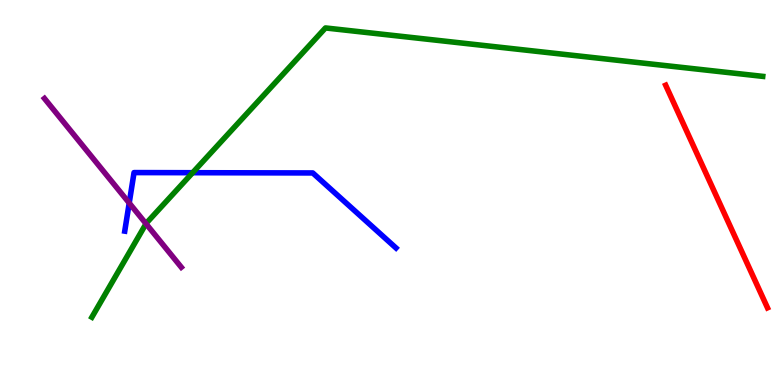[{'lines': ['blue', 'red'], 'intersections': []}, {'lines': ['green', 'red'], 'intersections': []}, {'lines': ['purple', 'red'], 'intersections': []}, {'lines': ['blue', 'green'], 'intersections': [{'x': 2.49, 'y': 5.51}]}, {'lines': ['blue', 'purple'], 'intersections': [{'x': 1.67, 'y': 4.73}]}, {'lines': ['green', 'purple'], 'intersections': [{'x': 1.88, 'y': 4.19}]}]